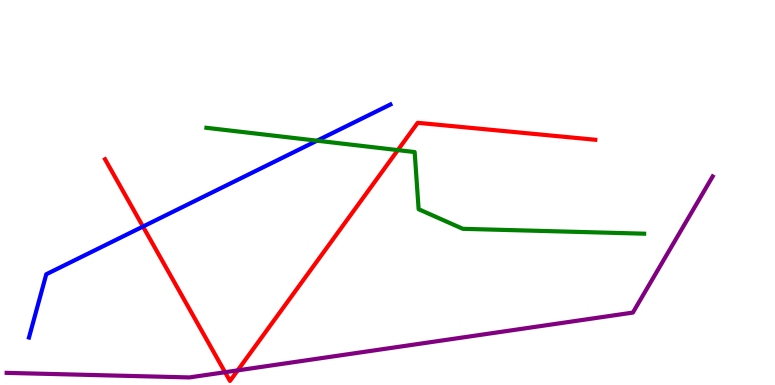[{'lines': ['blue', 'red'], 'intersections': [{'x': 1.84, 'y': 4.12}]}, {'lines': ['green', 'red'], 'intersections': [{'x': 5.13, 'y': 6.1}]}, {'lines': ['purple', 'red'], 'intersections': [{'x': 2.9, 'y': 0.332}, {'x': 3.07, 'y': 0.38}]}, {'lines': ['blue', 'green'], 'intersections': [{'x': 4.09, 'y': 6.35}]}, {'lines': ['blue', 'purple'], 'intersections': []}, {'lines': ['green', 'purple'], 'intersections': []}]